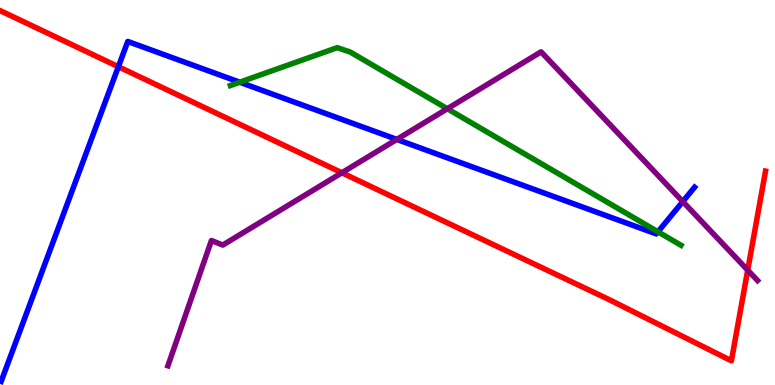[{'lines': ['blue', 'red'], 'intersections': [{'x': 1.53, 'y': 8.27}]}, {'lines': ['green', 'red'], 'intersections': []}, {'lines': ['purple', 'red'], 'intersections': [{'x': 4.41, 'y': 5.51}, {'x': 9.65, 'y': 2.98}]}, {'lines': ['blue', 'green'], 'intersections': [{'x': 3.09, 'y': 7.86}, {'x': 8.49, 'y': 3.98}]}, {'lines': ['blue', 'purple'], 'intersections': [{'x': 5.12, 'y': 6.38}, {'x': 8.81, 'y': 4.76}]}, {'lines': ['green', 'purple'], 'intersections': [{'x': 5.77, 'y': 7.18}]}]